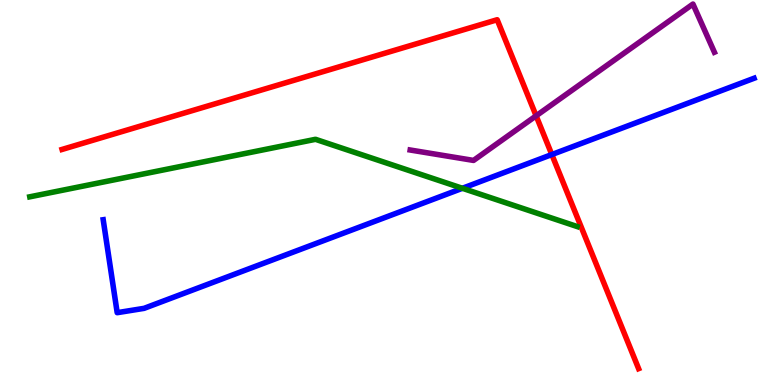[{'lines': ['blue', 'red'], 'intersections': [{'x': 7.12, 'y': 5.99}]}, {'lines': ['green', 'red'], 'intersections': []}, {'lines': ['purple', 'red'], 'intersections': [{'x': 6.92, 'y': 6.99}]}, {'lines': ['blue', 'green'], 'intersections': [{'x': 5.97, 'y': 5.11}]}, {'lines': ['blue', 'purple'], 'intersections': []}, {'lines': ['green', 'purple'], 'intersections': []}]